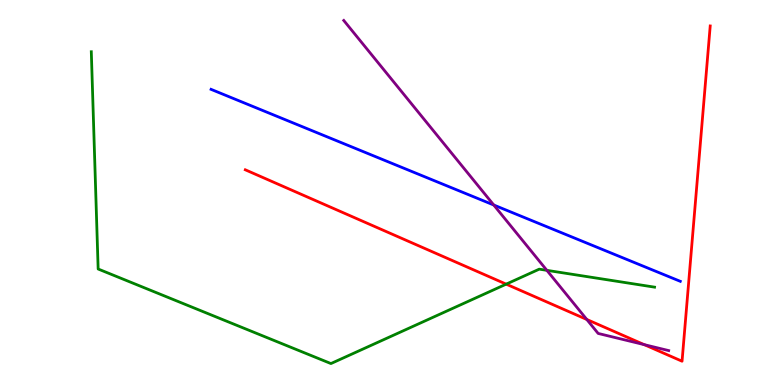[{'lines': ['blue', 'red'], 'intersections': []}, {'lines': ['green', 'red'], 'intersections': [{'x': 6.53, 'y': 2.62}]}, {'lines': ['purple', 'red'], 'intersections': [{'x': 7.57, 'y': 1.7}, {'x': 8.31, 'y': 1.05}]}, {'lines': ['blue', 'green'], 'intersections': []}, {'lines': ['blue', 'purple'], 'intersections': [{'x': 6.37, 'y': 4.68}]}, {'lines': ['green', 'purple'], 'intersections': [{'x': 7.06, 'y': 2.98}]}]